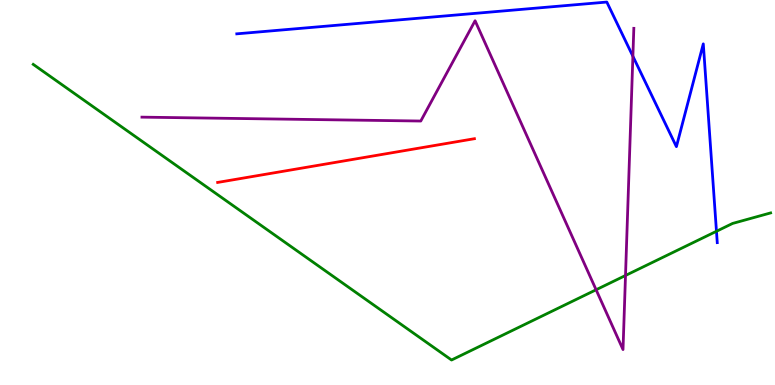[{'lines': ['blue', 'red'], 'intersections': []}, {'lines': ['green', 'red'], 'intersections': []}, {'lines': ['purple', 'red'], 'intersections': []}, {'lines': ['blue', 'green'], 'intersections': [{'x': 9.24, 'y': 3.99}]}, {'lines': ['blue', 'purple'], 'intersections': [{'x': 8.17, 'y': 8.54}]}, {'lines': ['green', 'purple'], 'intersections': [{'x': 7.69, 'y': 2.47}, {'x': 8.07, 'y': 2.84}]}]